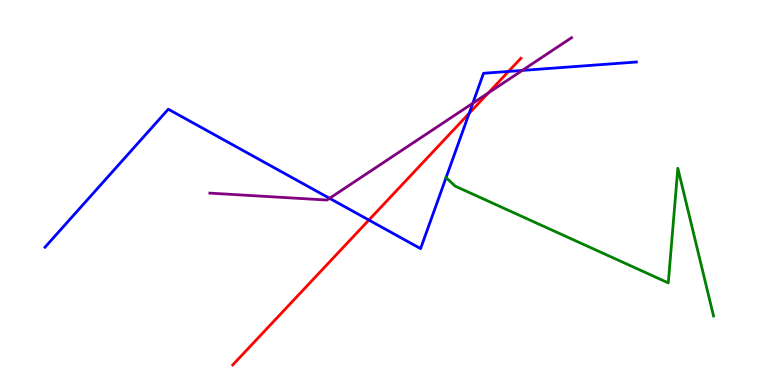[{'lines': ['blue', 'red'], 'intersections': [{'x': 4.76, 'y': 4.28}, {'x': 6.05, 'y': 7.06}, {'x': 6.56, 'y': 8.14}]}, {'lines': ['green', 'red'], 'intersections': []}, {'lines': ['purple', 'red'], 'intersections': [{'x': 6.3, 'y': 7.58}]}, {'lines': ['blue', 'green'], 'intersections': [{'x': 5.76, 'y': 5.39}]}, {'lines': ['blue', 'purple'], 'intersections': [{'x': 4.25, 'y': 4.85}, {'x': 6.1, 'y': 7.32}, {'x': 6.74, 'y': 8.17}]}, {'lines': ['green', 'purple'], 'intersections': []}]